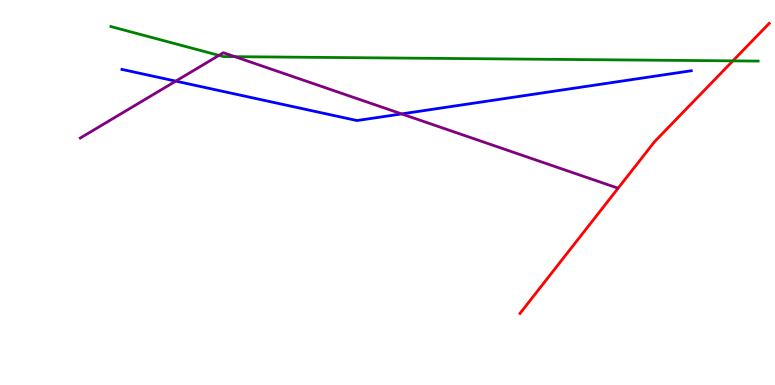[{'lines': ['blue', 'red'], 'intersections': []}, {'lines': ['green', 'red'], 'intersections': [{'x': 9.46, 'y': 8.42}]}, {'lines': ['purple', 'red'], 'intersections': []}, {'lines': ['blue', 'green'], 'intersections': []}, {'lines': ['blue', 'purple'], 'intersections': [{'x': 2.27, 'y': 7.89}, {'x': 5.18, 'y': 7.04}]}, {'lines': ['green', 'purple'], 'intersections': [{'x': 2.83, 'y': 8.56}, {'x': 3.03, 'y': 8.53}]}]